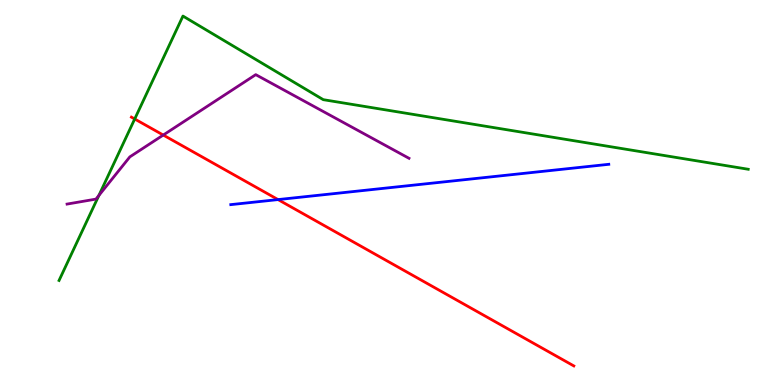[{'lines': ['blue', 'red'], 'intersections': [{'x': 3.59, 'y': 4.82}]}, {'lines': ['green', 'red'], 'intersections': [{'x': 1.74, 'y': 6.91}]}, {'lines': ['purple', 'red'], 'intersections': [{'x': 2.11, 'y': 6.49}]}, {'lines': ['blue', 'green'], 'intersections': []}, {'lines': ['blue', 'purple'], 'intersections': []}, {'lines': ['green', 'purple'], 'intersections': [{'x': 1.28, 'y': 4.92}]}]